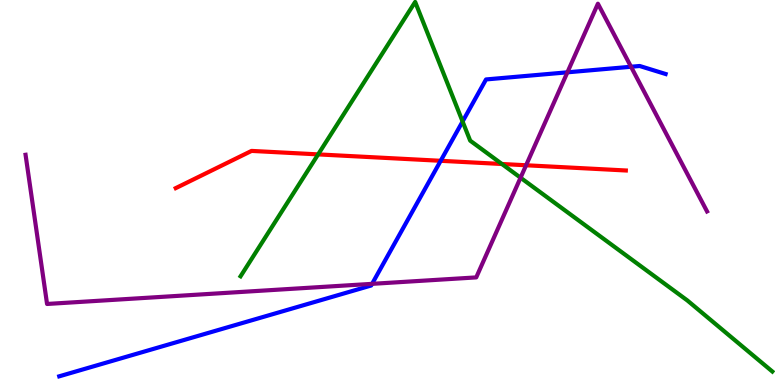[{'lines': ['blue', 'red'], 'intersections': [{'x': 5.69, 'y': 5.82}]}, {'lines': ['green', 'red'], 'intersections': [{'x': 4.1, 'y': 5.99}, {'x': 6.48, 'y': 5.74}]}, {'lines': ['purple', 'red'], 'intersections': [{'x': 6.79, 'y': 5.71}]}, {'lines': ['blue', 'green'], 'intersections': [{'x': 5.97, 'y': 6.84}]}, {'lines': ['blue', 'purple'], 'intersections': [{'x': 4.8, 'y': 2.63}, {'x': 7.32, 'y': 8.12}, {'x': 8.14, 'y': 8.27}]}, {'lines': ['green', 'purple'], 'intersections': [{'x': 6.72, 'y': 5.38}]}]